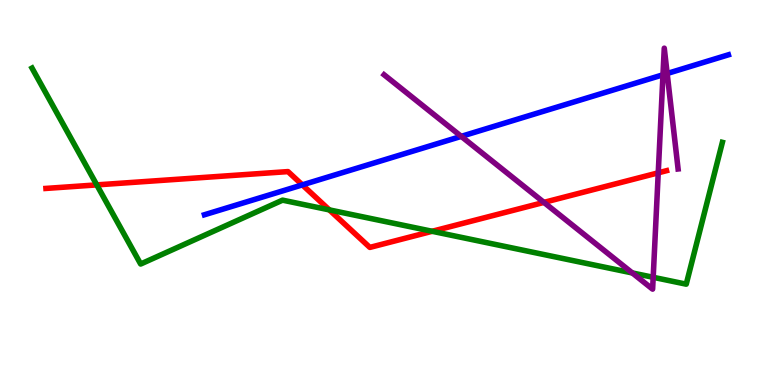[{'lines': ['blue', 'red'], 'intersections': [{'x': 3.9, 'y': 5.2}]}, {'lines': ['green', 'red'], 'intersections': [{'x': 1.25, 'y': 5.2}, {'x': 4.25, 'y': 4.55}, {'x': 5.58, 'y': 3.99}]}, {'lines': ['purple', 'red'], 'intersections': [{'x': 7.02, 'y': 4.74}, {'x': 8.49, 'y': 5.51}]}, {'lines': ['blue', 'green'], 'intersections': []}, {'lines': ['blue', 'purple'], 'intersections': [{'x': 5.95, 'y': 6.46}, {'x': 8.55, 'y': 8.06}, {'x': 8.61, 'y': 8.09}]}, {'lines': ['green', 'purple'], 'intersections': [{'x': 8.16, 'y': 2.91}, {'x': 8.43, 'y': 2.8}]}]